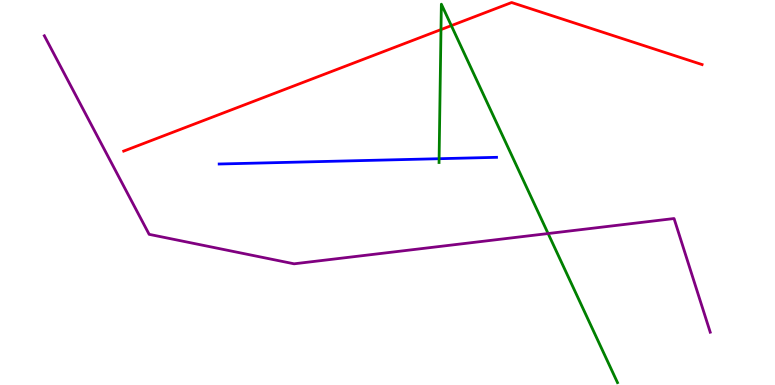[{'lines': ['blue', 'red'], 'intersections': []}, {'lines': ['green', 'red'], 'intersections': [{'x': 5.69, 'y': 9.23}, {'x': 5.82, 'y': 9.33}]}, {'lines': ['purple', 'red'], 'intersections': []}, {'lines': ['blue', 'green'], 'intersections': [{'x': 5.67, 'y': 5.88}]}, {'lines': ['blue', 'purple'], 'intersections': []}, {'lines': ['green', 'purple'], 'intersections': [{'x': 7.07, 'y': 3.93}]}]